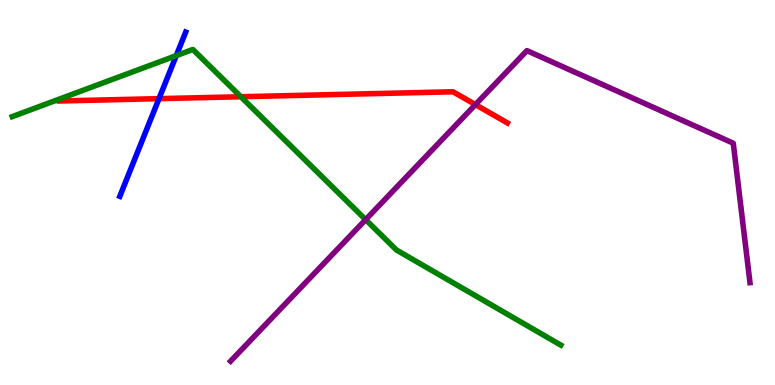[{'lines': ['blue', 'red'], 'intersections': [{'x': 2.05, 'y': 7.44}]}, {'lines': ['green', 'red'], 'intersections': [{'x': 3.11, 'y': 7.49}]}, {'lines': ['purple', 'red'], 'intersections': [{'x': 6.13, 'y': 7.28}]}, {'lines': ['blue', 'green'], 'intersections': [{'x': 2.27, 'y': 8.55}]}, {'lines': ['blue', 'purple'], 'intersections': []}, {'lines': ['green', 'purple'], 'intersections': [{'x': 4.72, 'y': 4.29}]}]